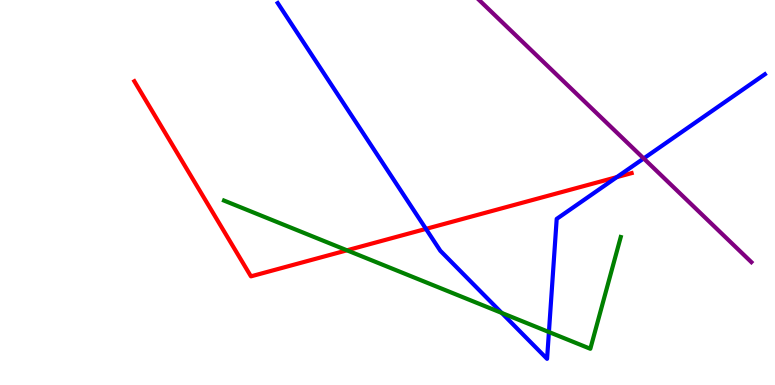[{'lines': ['blue', 'red'], 'intersections': [{'x': 5.5, 'y': 4.05}, {'x': 7.96, 'y': 5.4}]}, {'lines': ['green', 'red'], 'intersections': [{'x': 4.48, 'y': 3.5}]}, {'lines': ['purple', 'red'], 'intersections': []}, {'lines': ['blue', 'green'], 'intersections': [{'x': 6.47, 'y': 1.87}, {'x': 7.08, 'y': 1.38}]}, {'lines': ['blue', 'purple'], 'intersections': [{'x': 8.31, 'y': 5.88}]}, {'lines': ['green', 'purple'], 'intersections': []}]